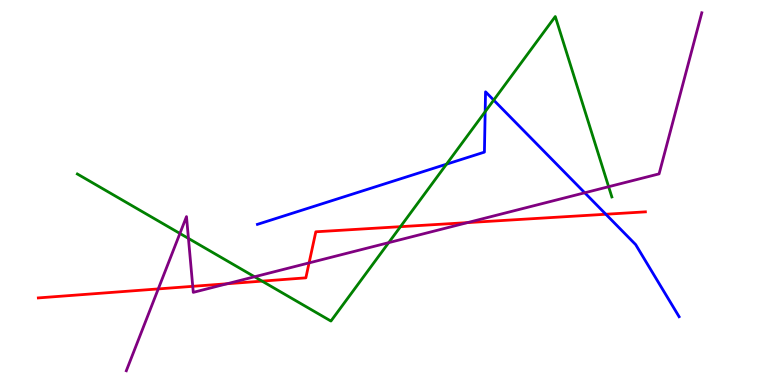[{'lines': ['blue', 'red'], 'intersections': [{'x': 7.82, 'y': 4.44}]}, {'lines': ['green', 'red'], 'intersections': [{'x': 3.38, 'y': 2.7}, {'x': 5.17, 'y': 4.11}]}, {'lines': ['purple', 'red'], 'intersections': [{'x': 2.04, 'y': 2.5}, {'x': 2.49, 'y': 2.56}, {'x': 2.93, 'y': 2.63}, {'x': 3.99, 'y': 3.17}, {'x': 6.03, 'y': 4.22}]}, {'lines': ['blue', 'green'], 'intersections': [{'x': 5.76, 'y': 5.74}, {'x': 6.26, 'y': 7.1}, {'x': 6.37, 'y': 7.4}]}, {'lines': ['blue', 'purple'], 'intersections': [{'x': 7.55, 'y': 4.99}]}, {'lines': ['green', 'purple'], 'intersections': [{'x': 2.32, 'y': 3.94}, {'x': 2.43, 'y': 3.81}, {'x': 3.28, 'y': 2.81}, {'x': 5.02, 'y': 3.7}, {'x': 7.85, 'y': 5.15}]}]